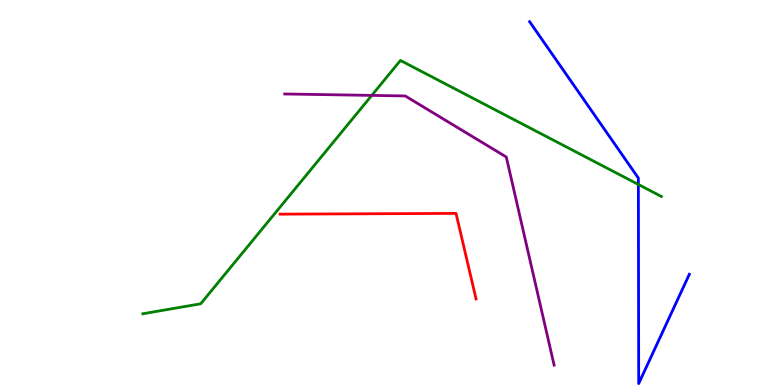[{'lines': ['blue', 'red'], 'intersections': []}, {'lines': ['green', 'red'], 'intersections': []}, {'lines': ['purple', 'red'], 'intersections': []}, {'lines': ['blue', 'green'], 'intersections': [{'x': 8.24, 'y': 5.21}]}, {'lines': ['blue', 'purple'], 'intersections': []}, {'lines': ['green', 'purple'], 'intersections': [{'x': 4.8, 'y': 7.52}]}]